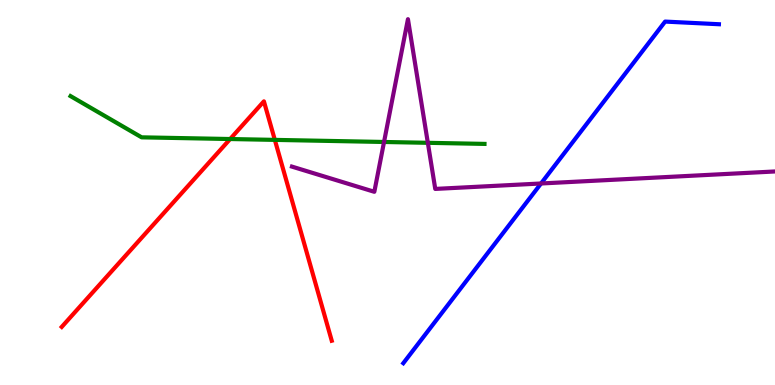[{'lines': ['blue', 'red'], 'intersections': []}, {'lines': ['green', 'red'], 'intersections': [{'x': 2.97, 'y': 6.39}, {'x': 3.55, 'y': 6.37}]}, {'lines': ['purple', 'red'], 'intersections': []}, {'lines': ['blue', 'green'], 'intersections': []}, {'lines': ['blue', 'purple'], 'intersections': [{'x': 6.98, 'y': 5.23}]}, {'lines': ['green', 'purple'], 'intersections': [{'x': 4.96, 'y': 6.31}, {'x': 5.52, 'y': 6.29}]}]